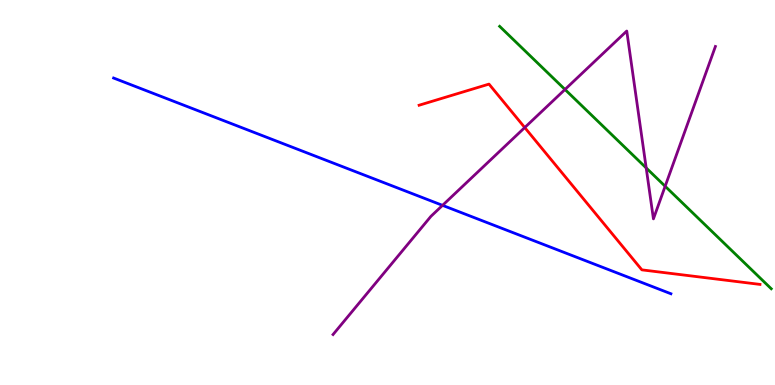[{'lines': ['blue', 'red'], 'intersections': []}, {'lines': ['green', 'red'], 'intersections': []}, {'lines': ['purple', 'red'], 'intersections': [{'x': 6.77, 'y': 6.69}]}, {'lines': ['blue', 'green'], 'intersections': []}, {'lines': ['blue', 'purple'], 'intersections': [{'x': 5.71, 'y': 4.67}]}, {'lines': ['green', 'purple'], 'intersections': [{'x': 7.29, 'y': 7.68}, {'x': 8.34, 'y': 5.64}, {'x': 8.58, 'y': 5.16}]}]